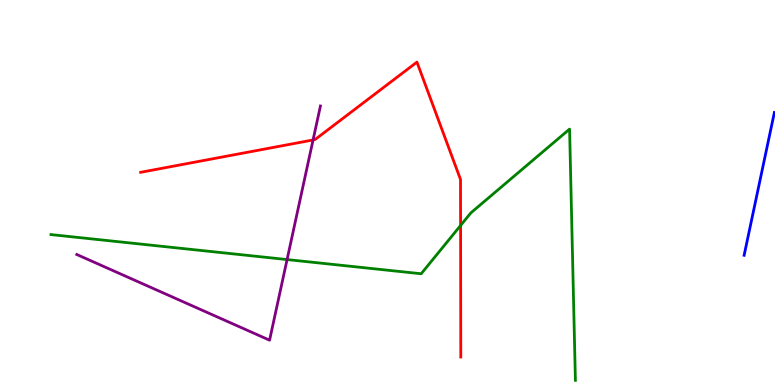[{'lines': ['blue', 'red'], 'intersections': []}, {'lines': ['green', 'red'], 'intersections': [{'x': 5.94, 'y': 4.14}]}, {'lines': ['purple', 'red'], 'intersections': [{'x': 4.04, 'y': 6.36}]}, {'lines': ['blue', 'green'], 'intersections': []}, {'lines': ['blue', 'purple'], 'intersections': []}, {'lines': ['green', 'purple'], 'intersections': [{'x': 3.7, 'y': 3.26}]}]